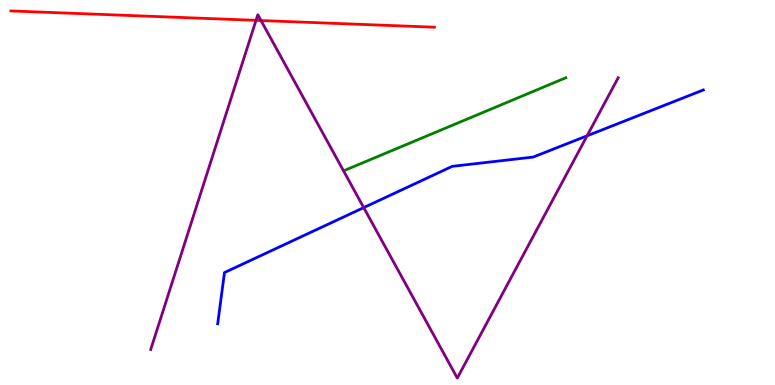[{'lines': ['blue', 'red'], 'intersections': []}, {'lines': ['green', 'red'], 'intersections': []}, {'lines': ['purple', 'red'], 'intersections': [{'x': 3.3, 'y': 9.47}, {'x': 3.37, 'y': 9.47}]}, {'lines': ['blue', 'green'], 'intersections': []}, {'lines': ['blue', 'purple'], 'intersections': [{'x': 4.69, 'y': 4.61}, {'x': 7.58, 'y': 6.47}]}, {'lines': ['green', 'purple'], 'intersections': []}]